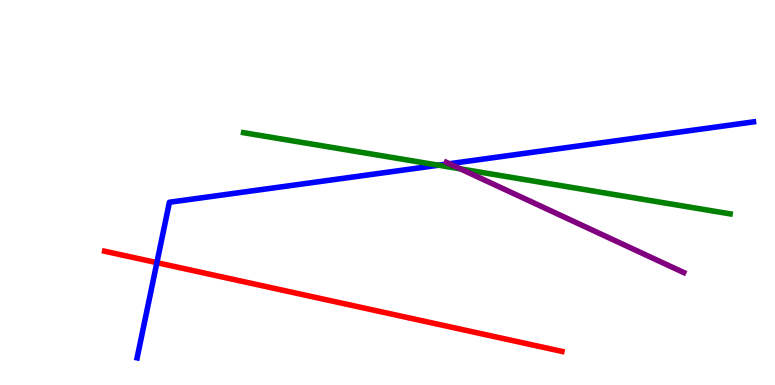[{'lines': ['blue', 'red'], 'intersections': [{'x': 2.02, 'y': 3.18}]}, {'lines': ['green', 'red'], 'intersections': []}, {'lines': ['purple', 'red'], 'intersections': []}, {'lines': ['blue', 'green'], 'intersections': [{'x': 5.66, 'y': 5.71}]}, {'lines': ['blue', 'purple'], 'intersections': [{'x': 5.8, 'y': 5.75}]}, {'lines': ['green', 'purple'], 'intersections': [{'x': 5.94, 'y': 5.61}]}]